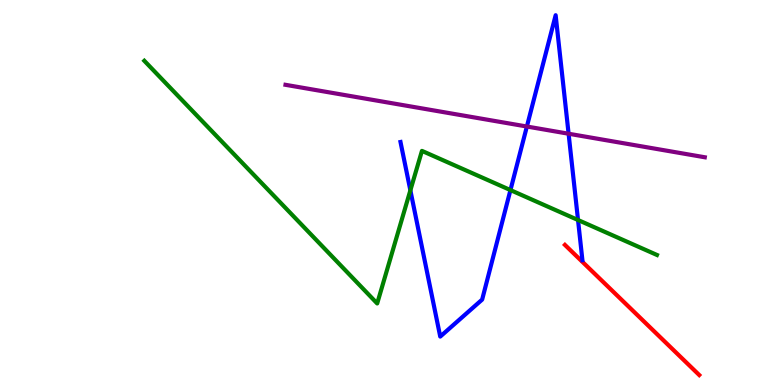[{'lines': ['blue', 'red'], 'intersections': []}, {'lines': ['green', 'red'], 'intersections': []}, {'lines': ['purple', 'red'], 'intersections': []}, {'lines': ['blue', 'green'], 'intersections': [{'x': 5.3, 'y': 5.06}, {'x': 6.59, 'y': 5.06}, {'x': 7.46, 'y': 4.29}]}, {'lines': ['blue', 'purple'], 'intersections': [{'x': 6.8, 'y': 6.71}, {'x': 7.34, 'y': 6.53}]}, {'lines': ['green', 'purple'], 'intersections': []}]